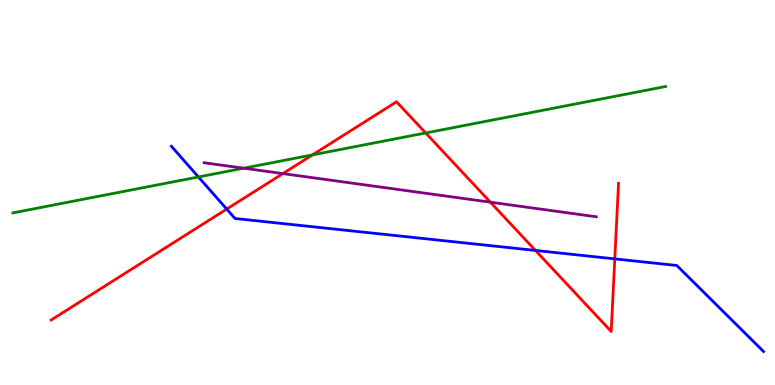[{'lines': ['blue', 'red'], 'intersections': [{'x': 2.93, 'y': 4.57}, {'x': 6.91, 'y': 3.49}, {'x': 7.93, 'y': 3.28}]}, {'lines': ['green', 'red'], 'intersections': [{'x': 4.03, 'y': 5.98}, {'x': 5.49, 'y': 6.55}]}, {'lines': ['purple', 'red'], 'intersections': [{'x': 3.65, 'y': 5.49}, {'x': 6.33, 'y': 4.75}]}, {'lines': ['blue', 'green'], 'intersections': [{'x': 2.56, 'y': 5.4}]}, {'lines': ['blue', 'purple'], 'intersections': []}, {'lines': ['green', 'purple'], 'intersections': [{'x': 3.14, 'y': 5.63}]}]